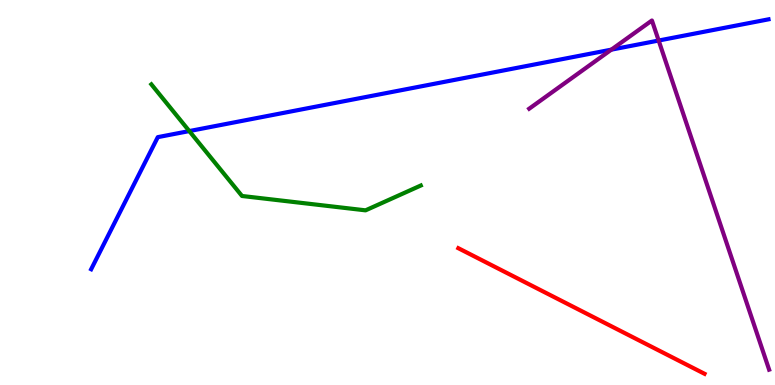[{'lines': ['blue', 'red'], 'intersections': []}, {'lines': ['green', 'red'], 'intersections': []}, {'lines': ['purple', 'red'], 'intersections': []}, {'lines': ['blue', 'green'], 'intersections': [{'x': 2.44, 'y': 6.6}]}, {'lines': ['blue', 'purple'], 'intersections': [{'x': 7.89, 'y': 8.71}, {'x': 8.5, 'y': 8.95}]}, {'lines': ['green', 'purple'], 'intersections': []}]